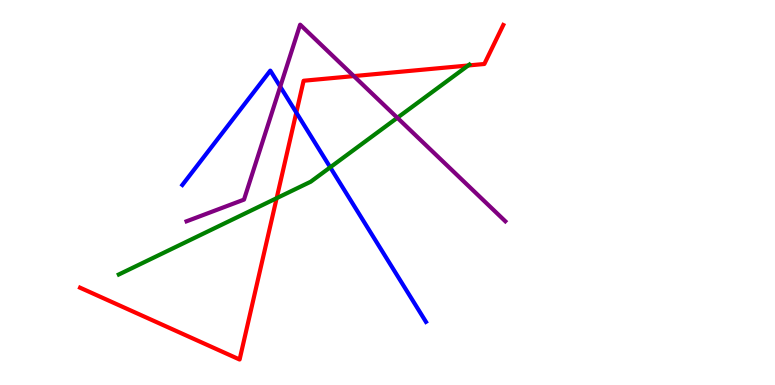[{'lines': ['blue', 'red'], 'intersections': [{'x': 3.82, 'y': 7.08}]}, {'lines': ['green', 'red'], 'intersections': [{'x': 3.57, 'y': 4.85}, {'x': 6.04, 'y': 8.3}]}, {'lines': ['purple', 'red'], 'intersections': [{'x': 4.57, 'y': 8.02}]}, {'lines': ['blue', 'green'], 'intersections': [{'x': 4.26, 'y': 5.65}]}, {'lines': ['blue', 'purple'], 'intersections': [{'x': 3.62, 'y': 7.75}]}, {'lines': ['green', 'purple'], 'intersections': [{'x': 5.13, 'y': 6.94}]}]